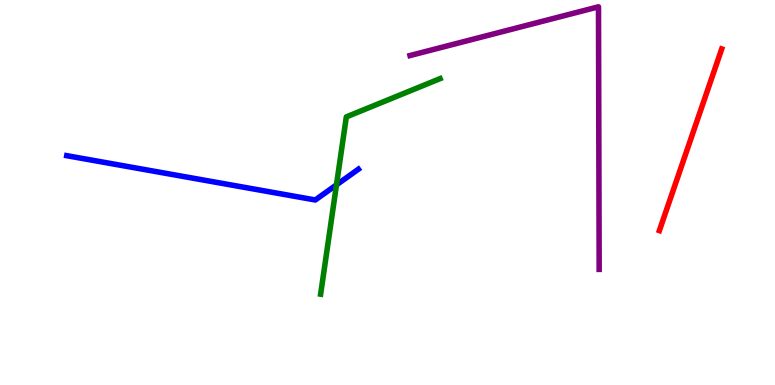[{'lines': ['blue', 'red'], 'intersections': []}, {'lines': ['green', 'red'], 'intersections': []}, {'lines': ['purple', 'red'], 'intersections': []}, {'lines': ['blue', 'green'], 'intersections': [{'x': 4.34, 'y': 5.2}]}, {'lines': ['blue', 'purple'], 'intersections': []}, {'lines': ['green', 'purple'], 'intersections': []}]